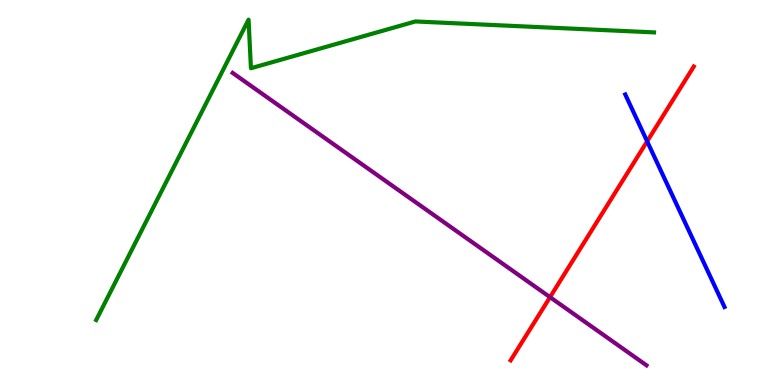[{'lines': ['blue', 'red'], 'intersections': [{'x': 8.35, 'y': 6.33}]}, {'lines': ['green', 'red'], 'intersections': []}, {'lines': ['purple', 'red'], 'intersections': [{'x': 7.1, 'y': 2.28}]}, {'lines': ['blue', 'green'], 'intersections': []}, {'lines': ['blue', 'purple'], 'intersections': []}, {'lines': ['green', 'purple'], 'intersections': []}]